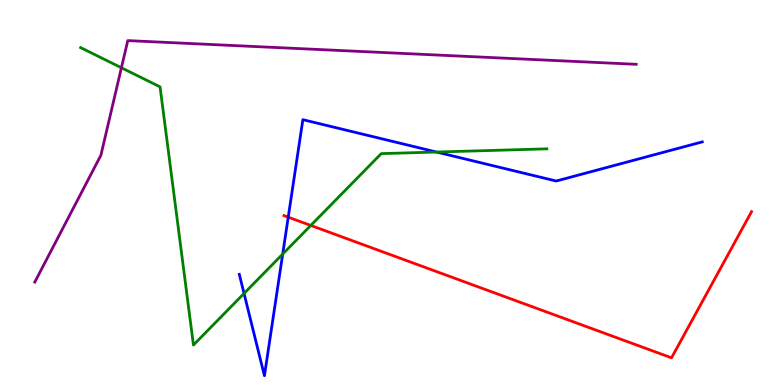[{'lines': ['blue', 'red'], 'intersections': [{'x': 3.72, 'y': 4.36}]}, {'lines': ['green', 'red'], 'intersections': [{'x': 4.01, 'y': 4.14}]}, {'lines': ['purple', 'red'], 'intersections': []}, {'lines': ['blue', 'green'], 'intersections': [{'x': 3.15, 'y': 2.38}, {'x': 3.65, 'y': 3.4}, {'x': 5.63, 'y': 6.05}]}, {'lines': ['blue', 'purple'], 'intersections': []}, {'lines': ['green', 'purple'], 'intersections': [{'x': 1.57, 'y': 8.24}]}]